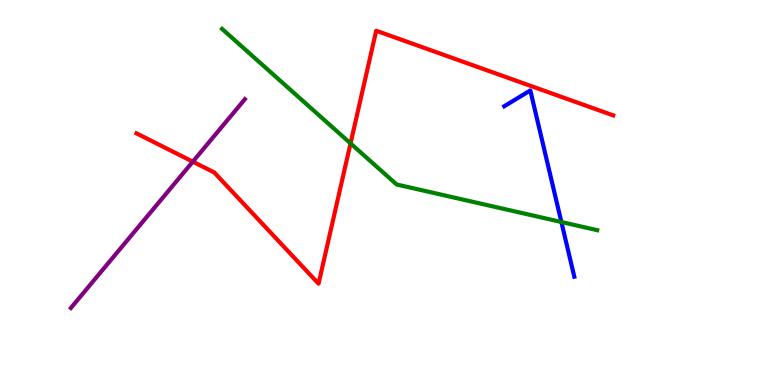[{'lines': ['blue', 'red'], 'intersections': []}, {'lines': ['green', 'red'], 'intersections': [{'x': 4.52, 'y': 6.28}]}, {'lines': ['purple', 'red'], 'intersections': [{'x': 2.49, 'y': 5.8}]}, {'lines': ['blue', 'green'], 'intersections': [{'x': 7.24, 'y': 4.23}]}, {'lines': ['blue', 'purple'], 'intersections': []}, {'lines': ['green', 'purple'], 'intersections': []}]